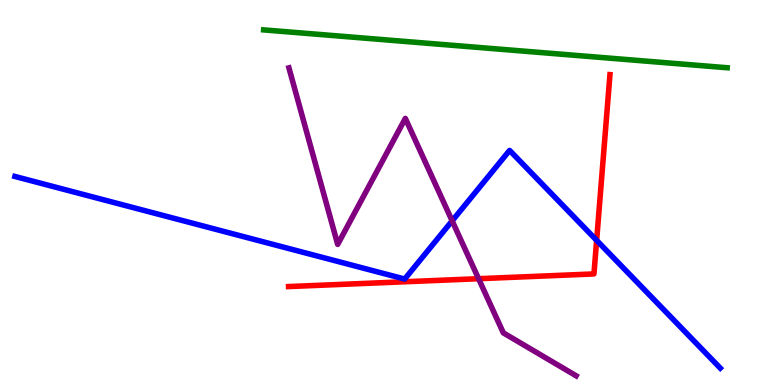[{'lines': ['blue', 'red'], 'intersections': [{'x': 7.7, 'y': 3.76}]}, {'lines': ['green', 'red'], 'intersections': []}, {'lines': ['purple', 'red'], 'intersections': [{'x': 6.18, 'y': 2.76}]}, {'lines': ['blue', 'green'], 'intersections': []}, {'lines': ['blue', 'purple'], 'intersections': [{'x': 5.83, 'y': 4.26}]}, {'lines': ['green', 'purple'], 'intersections': []}]